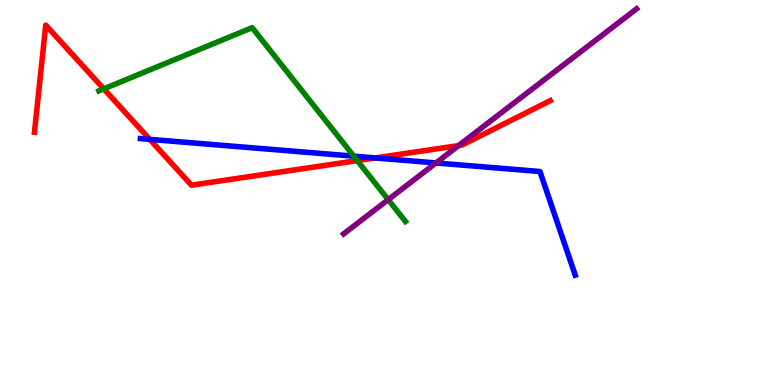[{'lines': ['blue', 'red'], 'intersections': [{'x': 1.93, 'y': 6.38}, {'x': 4.84, 'y': 5.9}]}, {'lines': ['green', 'red'], 'intersections': [{'x': 1.34, 'y': 7.69}, {'x': 4.61, 'y': 5.83}]}, {'lines': ['purple', 'red'], 'intersections': [{'x': 5.92, 'y': 6.22}]}, {'lines': ['blue', 'green'], 'intersections': [{'x': 4.57, 'y': 5.94}]}, {'lines': ['blue', 'purple'], 'intersections': [{'x': 5.63, 'y': 5.77}]}, {'lines': ['green', 'purple'], 'intersections': [{'x': 5.01, 'y': 4.81}]}]